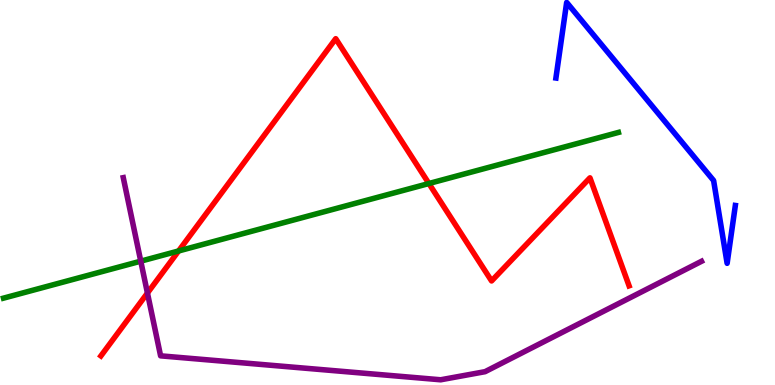[{'lines': ['blue', 'red'], 'intersections': []}, {'lines': ['green', 'red'], 'intersections': [{'x': 2.3, 'y': 3.48}, {'x': 5.53, 'y': 5.23}]}, {'lines': ['purple', 'red'], 'intersections': [{'x': 1.9, 'y': 2.39}]}, {'lines': ['blue', 'green'], 'intersections': []}, {'lines': ['blue', 'purple'], 'intersections': []}, {'lines': ['green', 'purple'], 'intersections': [{'x': 1.82, 'y': 3.22}]}]